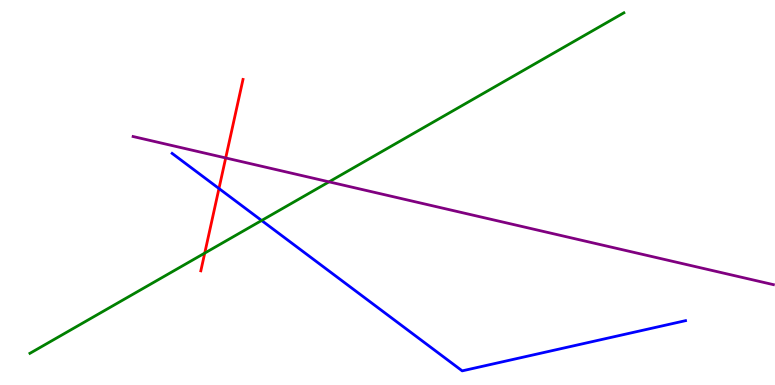[{'lines': ['blue', 'red'], 'intersections': [{'x': 2.83, 'y': 5.1}]}, {'lines': ['green', 'red'], 'intersections': [{'x': 2.64, 'y': 3.43}]}, {'lines': ['purple', 'red'], 'intersections': [{'x': 2.91, 'y': 5.9}]}, {'lines': ['blue', 'green'], 'intersections': [{'x': 3.38, 'y': 4.27}]}, {'lines': ['blue', 'purple'], 'intersections': []}, {'lines': ['green', 'purple'], 'intersections': [{'x': 4.25, 'y': 5.28}]}]